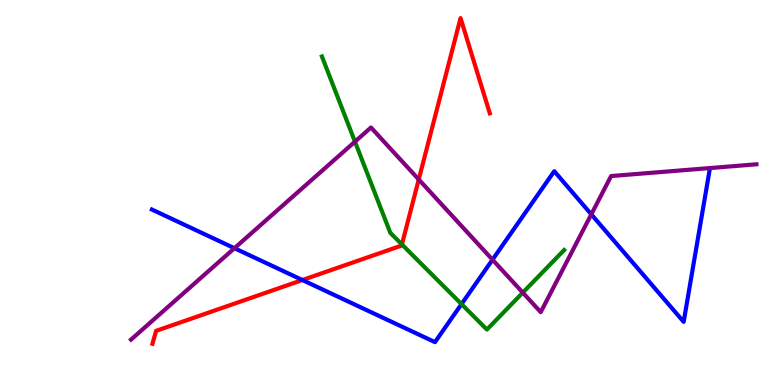[{'lines': ['blue', 'red'], 'intersections': [{'x': 3.9, 'y': 2.73}]}, {'lines': ['green', 'red'], 'intersections': [{'x': 5.19, 'y': 3.65}]}, {'lines': ['purple', 'red'], 'intersections': [{'x': 5.4, 'y': 5.34}]}, {'lines': ['blue', 'green'], 'intersections': [{'x': 5.95, 'y': 2.1}]}, {'lines': ['blue', 'purple'], 'intersections': [{'x': 3.03, 'y': 3.55}, {'x': 6.35, 'y': 3.25}, {'x': 7.63, 'y': 4.43}]}, {'lines': ['green', 'purple'], 'intersections': [{'x': 4.58, 'y': 6.32}, {'x': 6.75, 'y': 2.4}]}]